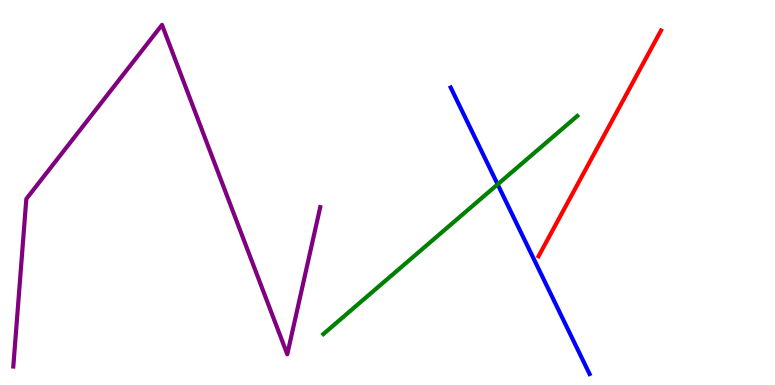[{'lines': ['blue', 'red'], 'intersections': []}, {'lines': ['green', 'red'], 'intersections': []}, {'lines': ['purple', 'red'], 'intersections': []}, {'lines': ['blue', 'green'], 'intersections': [{'x': 6.42, 'y': 5.21}]}, {'lines': ['blue', 'purple'], 'intersections': []}, {'lines': ['green', 'purple'], 'intersections': []}]